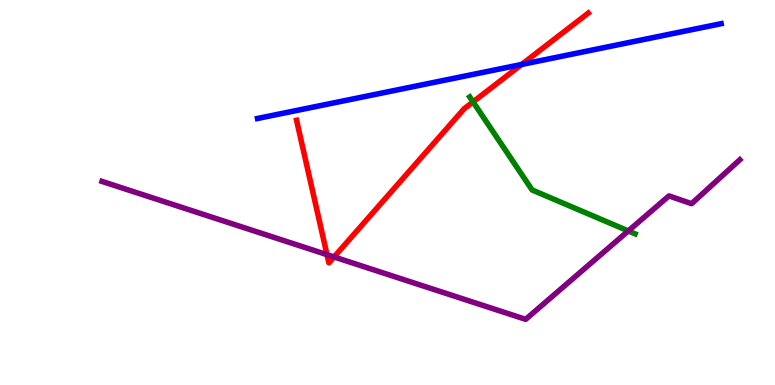[{'lines': ['blue', 'red'], 'intersections': [{'x': 6.73, 'y': 8.33}]}, {'lines': ['green', 'red'], 'intersections': [{'x': 6.1, 'y': 7.35}]}, {'lines': ['purple', 'red'], 'intersections': [{'x': 4.22, 'y': 3.39}, {'x': 4.31, 'y': 3.33}]}, {'lines': ['blue', 'green'], 'intersections': []}, {'lines': ['blue', 'purple'], 'intersections': []}, {'lines': ['green', 'purple'], 'intersections': [{'x': 8.11, 'y': 4.0}]}]